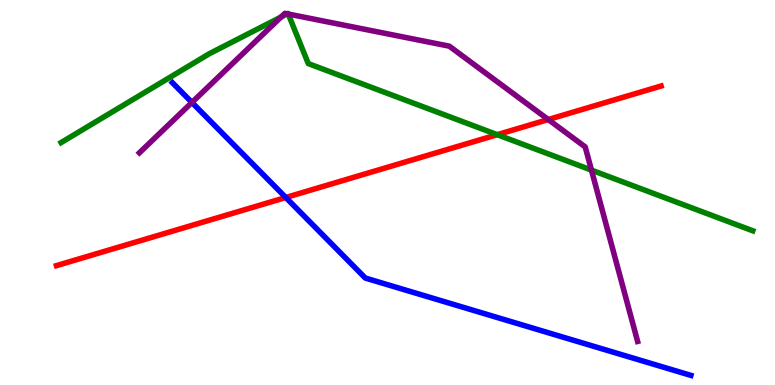[{'lines': ['blue', 'red'], 'intersections': [{'x': 3.69, 'y': 4.87}]}, {'lines': ['green', 'red'], 'intersections': [{'x': 6.42, 'y': 6.5}]}, {'lines': ['purple', 'red'], 'intersections': [{'x': 7.07, 'y': 6.9}]}, {'lines': ['blue', 'green'], 'intersections': []}, {'lines': ['blue', 'purple'], 'intersections': [{'x': 2.48, 'y': 7.34}]}, {'lines': ['green', 'purple'], 'intersections': [{'x': 3.63, 'y': 9.56}, {'x': 3.71, 'y': 9.64}, {'x': 3.72, 'y': 9.64}, {'x': 7.63, 'y': 5.58}]}]